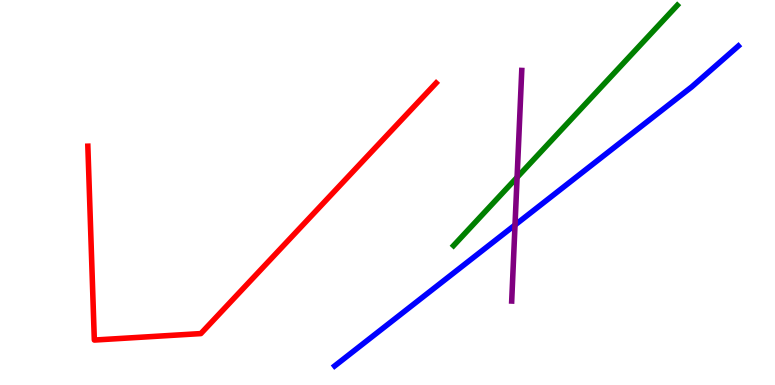[{'lines': ['blue', 'red'], 'intersections': []}, {'lines': ['green', 'red'], 'intersections': []}, {'lines': ['purple', 'red'], 'intersections': []}, {'lines': ['blue', 'green'], 'intersections': []}, {'lines': ['blue', 'purple'], 'intersections': [{'x': 6.65, 'y': 4.16}]}, {'lines': ['green', 'purple'], 'intersections': [{'x': 6.67, 'y': 5.39}]}]